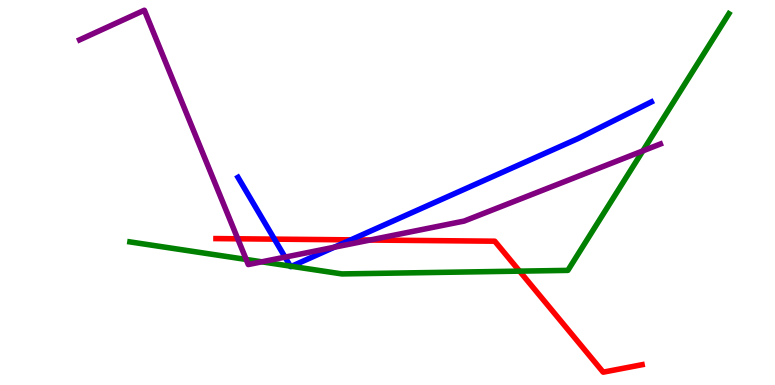[{'lines': ['blue', 'red'], 'intersections': [{'x': 3.54, 'y': 3.79}, {'x': 4.53, 'y': 3.77}]}, {'lines': ['green', 'red'], 'intersections': [{'x': 6.7, 'y': 2.96}]}, {'lines': ['purple', 'red'], 'intersections': [{'x': 3.07, 'y': 3.8}, {'x': 4.77, 'y': 3.77}]}, {'lines': ['blue', 'green'], 'intersections': [{'x': 3.75, 'y': 3.09}, {'x': 3.76, 'y': 3.08}]}, {'lines': ['blue', 'purple'], 'intersections': [{'x': 3.68, 'y': 3.32}, {'x': 4.31, 'y': 3.58}]}, {'lines': ['green', 'purple'], 'intersections': [{'x': 3.18, 'y': 3.26}, {'x': 3.38, 'y': 3.2}, {'x': 8.29, 'y': 6.08}]}]